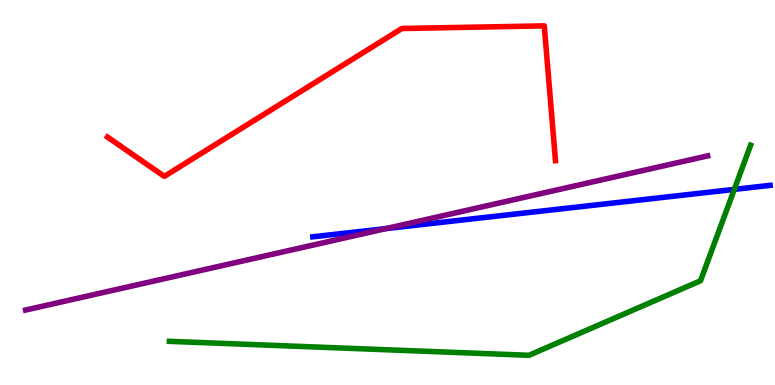[{'lines': ['blue', 'red'], 'intersections': []}, {'lines': ['green', 'red'], 'intersections': []}, {'lines': ['purple', 'red'], 'intersections': []}, {'lines': ['blue', 'green'], 'intersections': [{'x': 9.47, 'y': 5.08}]}, {'lines': ['blue', 'purple'], 'intersections': [{'x': 4.98, 'y': 4.06}]}, {'lines': ['green', 'purple'], 'intersections': []}]